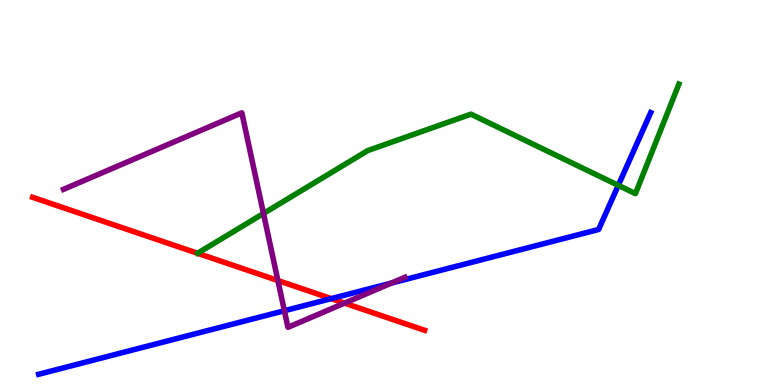[{'lines': ['blue', 'red'], 'intersections': [{'x': 4.27, 'y': 2.24}]}, {'lines': ['green', 'red'], 'intersections': []}, {'lines': ['purple', 'red'], 'intersections': [{'x': 3.59, 'y': 2.71}, {'x': 4.45, 'y': 2.13}]}, {'lines': ['blue', 'green'], 'intersections': [{'x': 7.98, 'y': 5.19}]}, {'lines': ['blue', 'purple'], 'intersections': [{'x': 3.67, 'y': 1.93}, {'x': 5.05, 'y': 2.65}]}, {'lines': ['green', 'purple'], 'intersections': [{'x': 3.4, 'y': 4.45}]}]